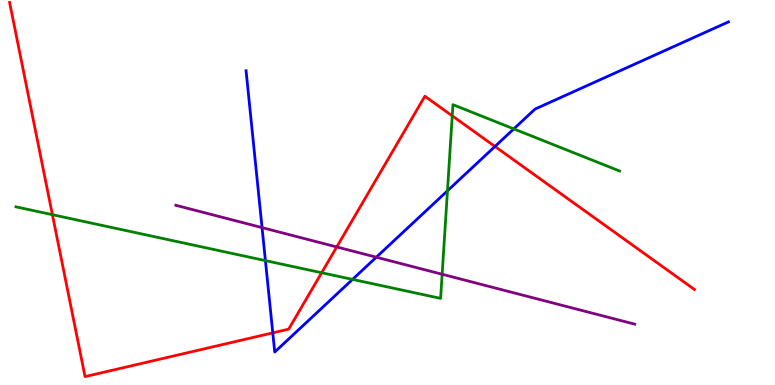[{'lines': ['blue', 'red'], 'intersections': [{'x': 3.52, 'y': 1.35}, {'x': 6.39, 'y': 6.2}]}, {'lines': ['green', 'red'], 'intersections': [{'x': 0.676, 'y': 4.42}, {'x': 4.15, 'y': 2.92}, {'x': 5.84, 'y': 6.99}]}, {'lines': ['purple', 'red'], 'intersections': [{'x': 4.34, 'y': 3.59}]}, {'lines': ['blue', 'green'], 'intersections': [{'x': 3.42, 'y': 3.23}, {'x': 4.55, 'y': 2.74}, {'x': 5.77, 'y': 5.04}, {'x': 6.63, 'y': 6.65}]}, {'lines': ['blue', 'purple'], 'intersections': [{'x': 3.38, 'y': 4.09}, {'x': 4.86, 'y': 3.32}]}, {'lines': ['green', 'purple'], 'intersections': [{'x': 5.71, 'y': 2.88}]}]